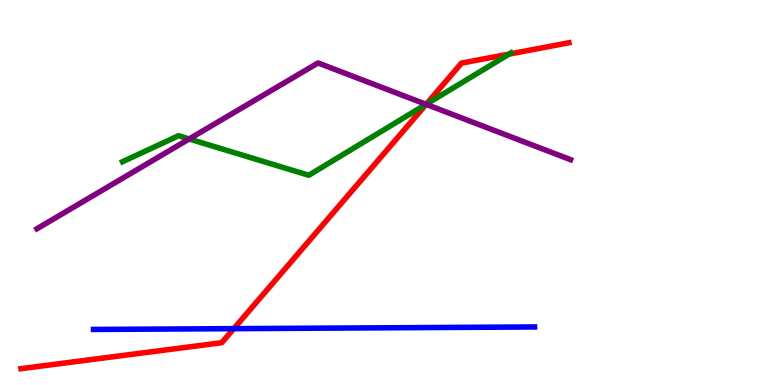[{'lines': ['blue', 'red'], 'intersections': [{'x': 3.02, 'y': 1.46}]}, {'lines': ['green', 'red'], 'intersections': [{'x': 5.5, 'y': 7.29}, {'x': 6.57, 'y': 8.6}]}, {'lines': ['purple', 'red'], 'intersections': [{'x': 5.5, 'y': 7.29}]}, {'lines': ['blue', 'green'], 'intersections': []}, {'lines': ['blue', 'purple'], 'intersections': []}, {'lines': ['green', 'purple'], 'intersections': [{'x': 2.44, 'y': 6.39}, {'x': 5.5, 'y': 7.29}]}]